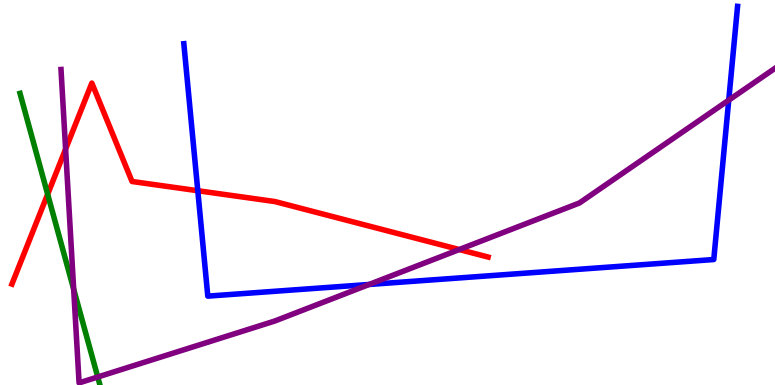[{'lines': ['blue', 'red'], 'intersections': [{'x': 2.55, 'y': 5.05}]}, {'lines': ['green', 'red'], 'intersections': [{'x': 0.615, 'y': 4.95}]}, {'lines': ['purple', 'red'], 'intersections': [{'x': 0.846, 'y': 6.13}, {'x': 5.93, 'y': 3.52}]}, {'lines': ['blue', 'green'], 'intersections': []}, {'lines': ['blue', 'purple'], 'intersections': [{'x': 4.76, 'y': 2.61}, {'x': 9.4, 'y': 7.4}]}, {'lines': ['green', 'purple'], 'intersections': [{'x': 0.951, 'y': 2.49}, {'x': 1.26, 'y': 0.208}]}]